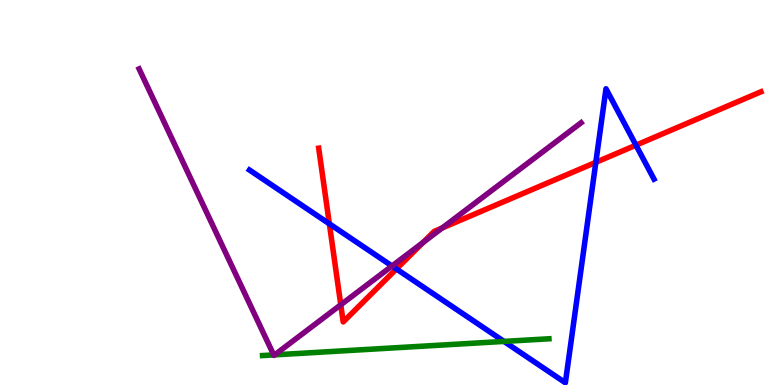[{'lines': ['blue', 'red'], 'intersections': [{'x': 4.25, 'y': 4.19}, {'x': 5.12, 'y': 3.01}, {'x': 7.69, 'y': 5.78}, {'x': 8.21, 'y': 6.23}]}, {'lines': ['green', 'red'], 'intersections': []}, {'lines': ['purple', 'red'], 'intersections': [{'x': 4.4, 'y': 2.08}, {'x': 5.46, 'y': 3.7}, {'x': 5.71, 'y': 4.08}]}, {'lines': ['blue', 'green'], 'intersections': [{'x': 6.5, 'y': 1.13}]}, {'lines': ['blue', 'purple'], 'intersections': [{'x': 5.06, 'y': 3.09}]}, {'lines': ['green', 'purple'], 'intersections': [{'x': 3.53, 'y': 0.782}, {'x': 3.54, 'y': 0.783}]}]